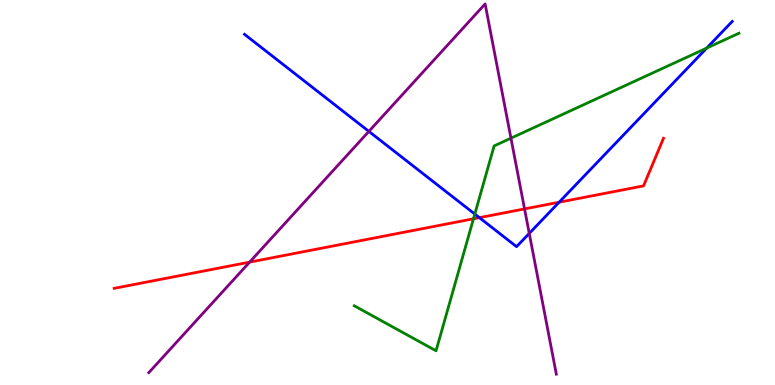[{'lines': ['blue', 'red'], 'intersections': [{'x': 6.19, 'y': 4.35}, {'x': 7.21, 'y': 4.75}]}, {'lines': ['green', 'red'], 'intersections': [{'x': 6.11, 'y': 4.32}]}, {'lines': ['purple', 'red'], 'intersections': [{'x': 3.22, 'y': 3.19}, {'x': 6.77, 'y': 4.57}]}, {'lines': ['blue', 'green'], 'intersections': [{'x': 6.13, 'y': 4.44}, {'x': 9.12, 'y': 8.75}]}, {'lines': ['blue', 'purple'], 'intersections': [{'x': 4.76, 'y': 6.59}, {'x': 6.83, 'y': 3.94}]}, {'lines': ['green', 'purple'], 'intersections': [{'x': 6.59, 'y': 6.41}]}]